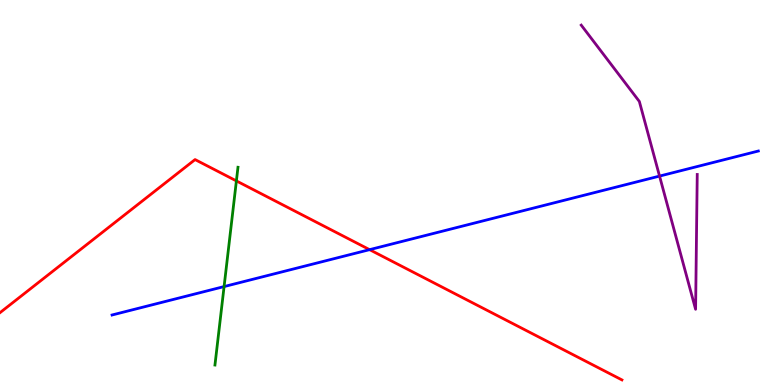[{'lines': ['blue', 'red'], 'intersections': [{'x': 4.77, 'y': 3.52}]}, {'lines': ['green', 'red'], 'intersections': [{'x': 3.05, 'y': 5.3}]}, {'lines': ['purple', 'red'], 'intersections': []}, {'lines': ['blue', 'green'], 'intersections': [{'x': 2.89, 'y': 2.56}]}, {'lines': ['blue', 'purple'], 'intersections': [{'x': 8.51, 'y': 5.43}]}, {'lines': ['green', 'purple'], 'intersections': []}]